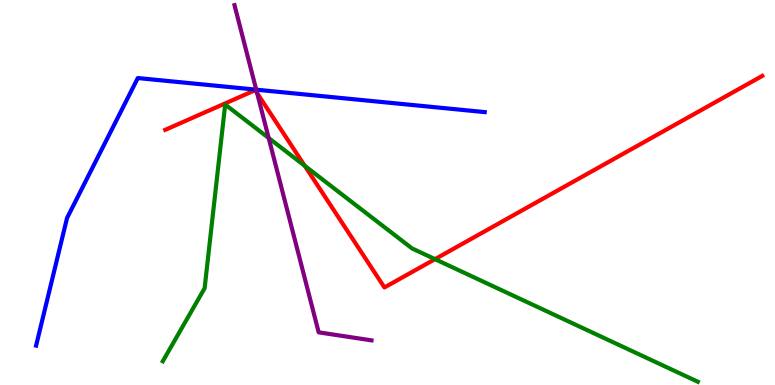[{'lines': ['blue', 'red'], 'intersections': []}, {'lines': ['green', 'red'], 'intersections': [{'x': 3.93, 'y': 5.69}, {'x': 5.61, 'y': 3.27}]}, {'lines': ['purple', 'red'], 'intersections': [{'x': 3.32, 'y': 7.58}]}, {'lines': ['blue', 'green'], 'intersections': []}, {'lines': ['blue', 'purple'], 'intersections': [{'x': 3.31, 'y': 7.67}]}, {'lines': ['green', 'purple'], 'intersections': [{'x': 3.47, 'y': 6.41}]}]